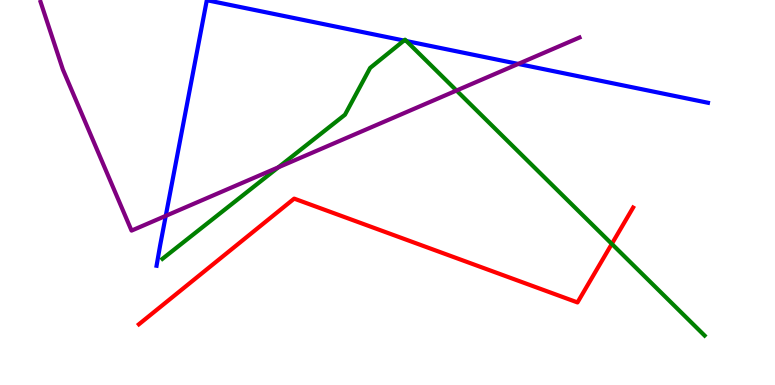[{'lines': ['blue', 'red'], 'intersections': []}, {'lines': ['green', 'red'], 'intersections': [{'x': 7.89, 'y': 3.66}]}, {'lines': ['purple', 'red'], 'intersections': []}, {'lines': ['blue', 'green'], 'intersections': [{'x': 5.21, 'y': 8.95}, {'x': 5.24, 'y': 8.93}]}, {'lines': ['blue', 'purple'], 'intersections': [{'x': 2.14, 'y': 4.39}, {'x': 6.69, 'y': 8.34}]}, {'lines': ['green', 'purple'], 'intersections': [{'x': 3.59, 'y': 5.65}, {'x': 5.89, 'y': 7.65}]}]